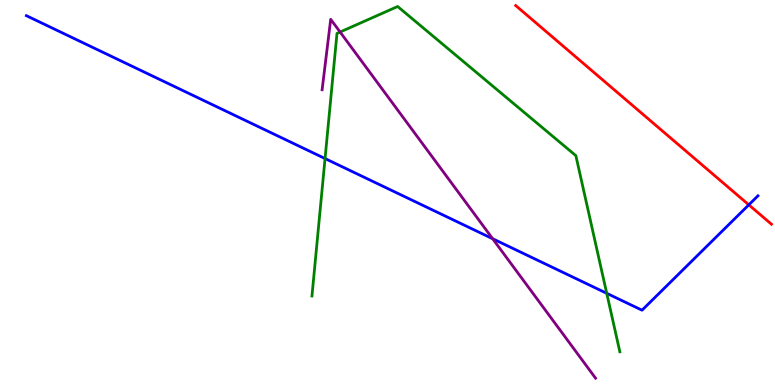[{'lines': ['blue', 'red'], 'intersections': [{'x': 9.66, 'y': 4.68}]}, {'lines': ['green', 'red'], 'intersections': []}, {'lines': ['purple', 'red'], 'intersections': []}, {'lines': ['blue', 'green'], 'intersections': [{'x': 4.19, 'y': 5.88}, {'x': 7.83, 'y': 2.38}]}, {'lines': ['blue', 'purple'], 'intersections': [{'x': 6.36, 'y': 3.8}]}, {'lines': ['green', 'purple'], 'intersections': [{'x': 4.39, 'y': 9.17}]}]